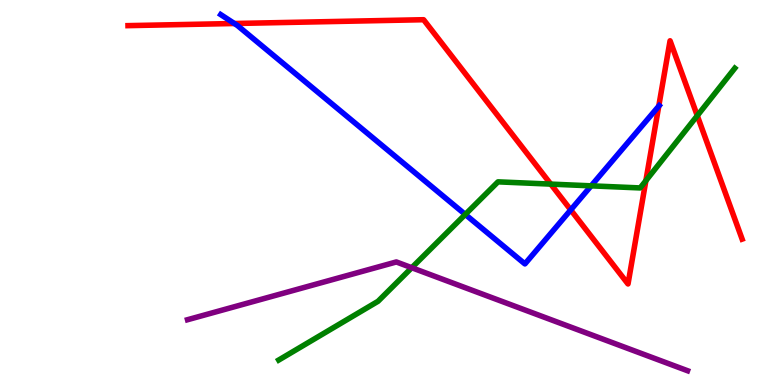[{'lines': ['blue', 'red'], 'intersections': [{'x': 3.02, 'y': 9.39}, {'x': 7.36, 'y': 4.55}, {'x': 8.5, 'y': 7.24}]}, {'lines': ['green', 'red'], 'intersections': [{'x': 7.11, 'y': 5.22}, {'x': 8.33, 'y': 5.31}, {'x': 9.0, 'y': 7.0}]}, {'lines': ['purple', 'red'], 'intersections': []}, {'lines': ['blue', 'green'], 'intersections': [{'x': 6.0, 'y': 4.43}, {'x': 7.63, 'y': 5.17}]}, {'lines': ['blue', 'purple'], 'intersections': []}, {'lines': ['green', 'purple'], 'intersections': [{'x': 5.31, 'y': 3.05}]}]